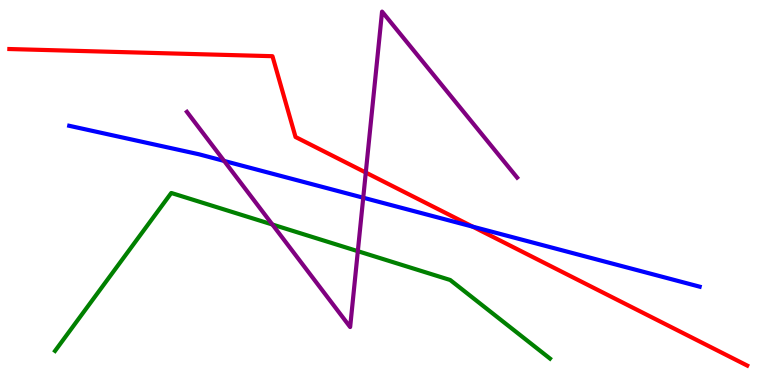[{'lines': ['blue', 'red'], 'intersections': [{'x': 6.1, 'y': 4.11}]}, {'lines': ['green', 'red'], 'intersections': []}, {'lines': ['purple', 'red'], 'intersections': [{'x': 4.72, 'y': 5.52}]}, {'lines': ['blue', 'green'], 'intersections': []}, {'lines': ['blue', 'purple'], 'intersections': [{'x': 2.89, 'y': 5.82}, {'x': 4.69, 'y': 4.86}]}, {'lines': ['green', 'purple'], 'intersections': [{'x': 3.51, 'y': 4.17}, {'x': 4.62, 'y': 3.48}]}]